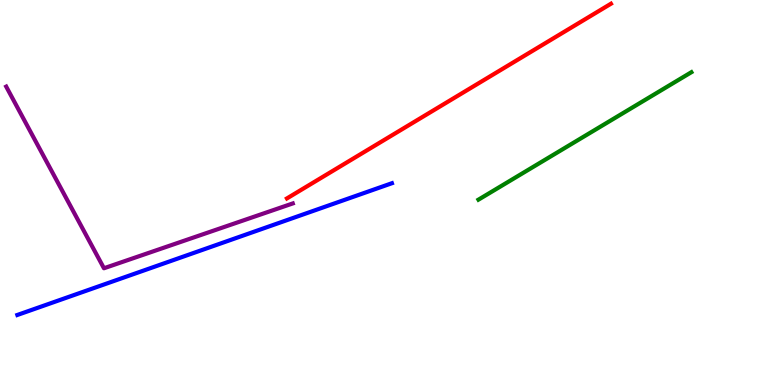[{'lines': ['blue', 'red'], 'intersections': []}, {'lines': ['green', 'red'], 'intersections': []}, {'lines': ['purple', 'red'], 'intersections': []}, {'lines': ['blue', 'green'], 'intersections': []}, {'lines': ['blue', 'purple'], 'intersections': []}, {'lines': ['green', 'purple'], 'intersections': []}]